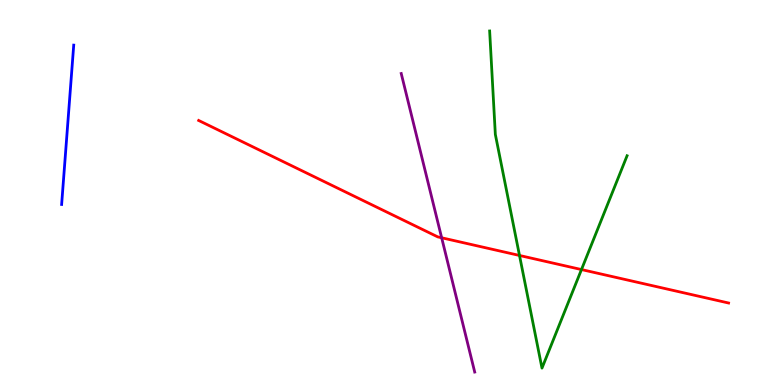[{'lines': ['blue', 'red'], 'intersections': []}, {'lines': ['green', 'red'], 'intersections': [{'x': 6.7, 'y': 3.36}, {'x': 7.5, 'y': 3.0}]}, {'lines': ['purple', 'red'], 'intersections': [{'x': 5.7, 'y': 3.82}]}, {'lines': ['blue', 'green'], 'intersections': []}, {'lines': ['blue', 'purple'], 'intersections': []}, {'lines': ['green', 'purple'], 'intersections': []}]